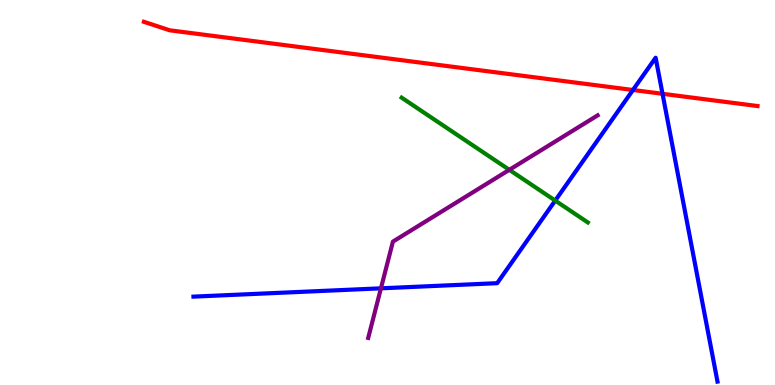[{'lines': ['blue', 'red'], 'intersections': [{'x': 8.17, 'y': 7.66}, {'x': 8.55, 'y': 7.56}]}, {'lines': ['green', 'red'], 'intersections': []}, {'lines': ['purple', 'red'], 'intersections': []}, {'lines': ['blue', 'green'], 'intersections': [{'x': 7.16, 'y': 4.79}]}, {'lines': ['blue', 'purple'], 'intersections': [{'x': 4.92, 'y': 2.51}]}, {'lines': ['green', 'purple'], 'intersections': [{'x': 6.57, 'y': 5.59}]}]